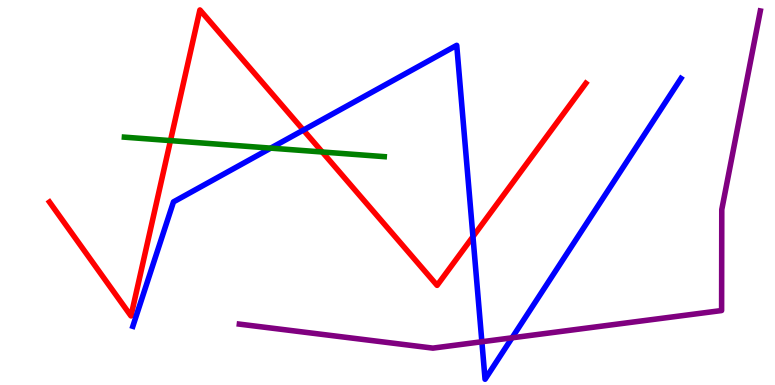[{'lines': ['blue', 'red'], 'intersections': [{'x': 3.91, 'y': 6.62}, {'x': 6.1, 'y': 3.85}]}, {'lines': ['green', 'red'], 'intersections': [{'x': 2.2, 'y': 6.35}, {'x': 4.16, 'y': 6.05}]}, {'lines': ['purple', 'red'], 'intersections': []}, {'lines': ['blue', 'green'], 'intersections': [{'x': 3.49, 'y': 6.15}]}, {'lines': ['blue', 'purple'], 'intersections': [{'x': 6.22, 'y': 1.12}, {'x': 6.61, 'y': 1.23}]}, {'lines': ['green', 'purple'], 'intersections': []}]